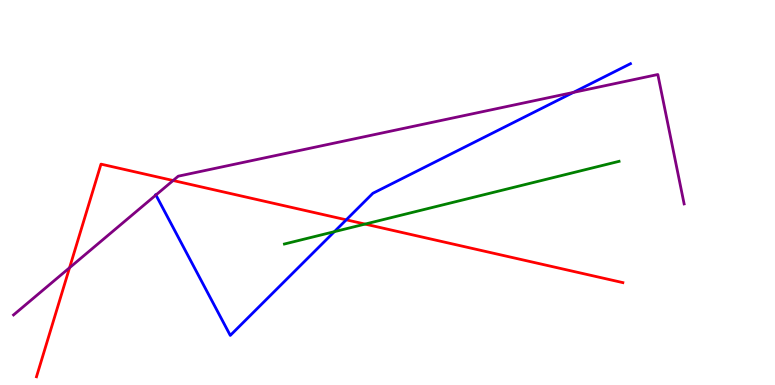[{'lines': ['blue', 'red'], 'intersections': [{'x': 4.47, 'y': 4.29}]}, {'lines': ['green', 'red'], 'intersections': [{'x': 4.71, 'y': 4.18}]}, {'lines': ['purple', 'red'], 'intersections': [{'x': 0.898, 'y': 3.05}, {'x': 2.23, 'y': 5.31}]}, {'lines': ['blue', 'green'], 'intersections': [{'x': 4.31, 'y': 3.98}]}, {'lines': ['blue', 'purple'], 'intersections': [{'x': 2.01, 'y': 4.93}, {'x': 7.4, 'y': 7.6}]}, {'lines': ['green', 'purple'], 'intersections': []}]